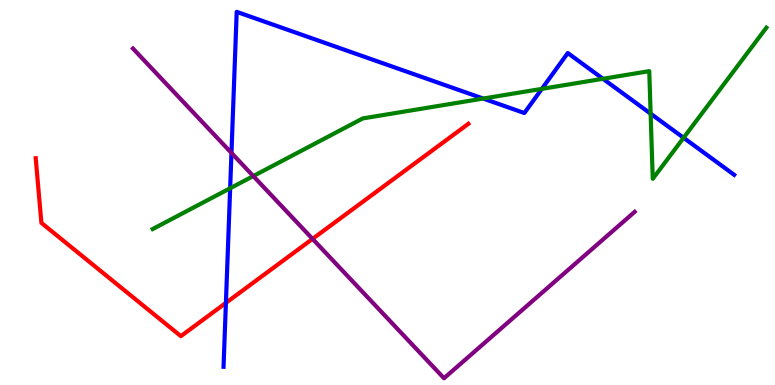[{'lines': ['blue', 'red'], 'intersections': [{'x': 2.91, 'y': 2.13}]}, {'lines': ['green', 'red'], 'intersections': []}, {'lines': ['purple', 'red'], 'intersections': [{'x': 4.03, 'y': 3.8}]}, {'lines': ['blue', 'green'], 'intersections': [{'x': 2.97, 'y': 5.11}, {'x': 6.23, 'y': 7.44}, {'x': 6.99, 'y': 7.69}, {'x': 7.78, 'y': 7.95}, {'x': 8.4, 'y': 7.05}, {'x': 8.82, 'y': 6.42}]}, {'lines': ['blue', 'purple'], 'intersections': [{'x': 2.99, 'y': 6.03}]}, {'lines': ['green', 'purple'], 'intersections': [{'x': 3.27, 'y': 5.43}]}]